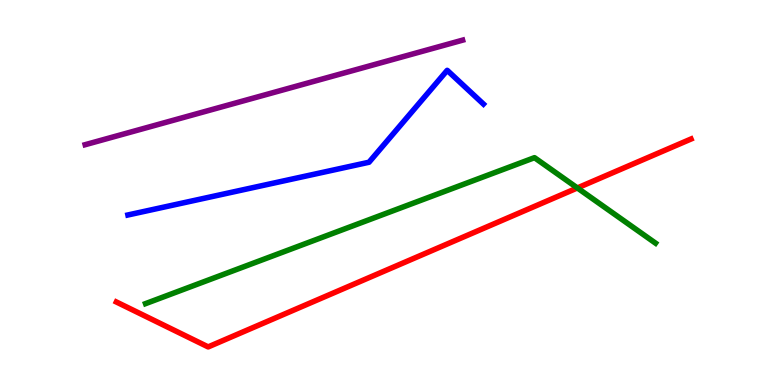[{'lines': ['blue', 'red'], 'intersections': []}, {'lines': ['green', 'red'], 'intersections': [{'x': 7.45, 'y': 5.12}]}, {'lines': ['purple', 'red'], 'intersections': []}, {'lines': ['blue', 'green'], 'intersections': []}, {'lines': ['blue', 'purple'], 'intersections': []}, {'lines': ['green', 'purple'], 'intersections': []}]